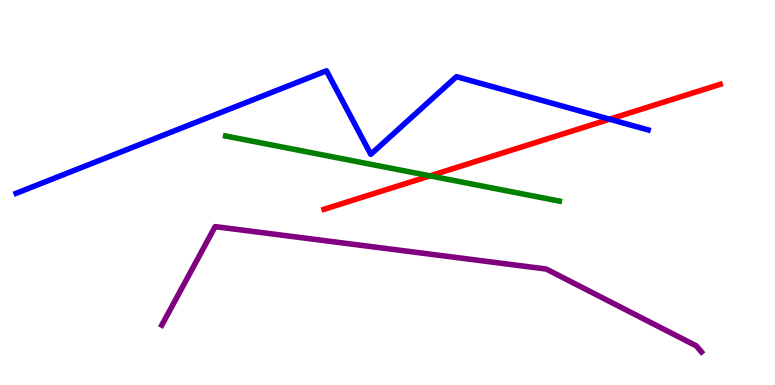[{'lines': ['blue', 'red'], 'intersections': [{'x': 7.87, 'y': 6.9}]}, {'lines': ['green', 'red'], 'intersections': [{'x': 5.55, 'y': 5.43}]}, {'lines': ['purple', 'red'], 'intersections': []}, {'lines': ['blue', 'green'], 'intersections': []}, {'lines': ['blue', 'purple'], 'intersections': []}, {'lines': ['green', 'purple'], 'intersections': []}]